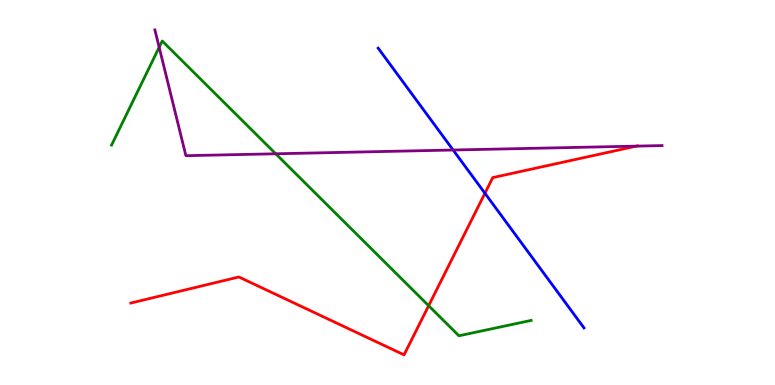[{'lines': ['blue', 'red'], 'intersections': [{'x': 6.26, 'y': 4.98}]}, {'lines': ['green', 'red'], 'intersections': [{'x': 5.53, 'y': 2.06}]}, {'lines': ['purple', 'red'], 'intersections': [{'x': 8.21, 'y': 6.2}]}, {'lines': ['blue', 'green'], 'intersections': []}, {'lines': ['blue', 'purple'], 'intersections': [{'x': 5.85, 'y': 6.1}]}, {'lines': ['green', 'purple'], 'intersections': [{'x': 2.05, 'y': 8.77}, {'x': 3.56, 'y': 6.01}]}]